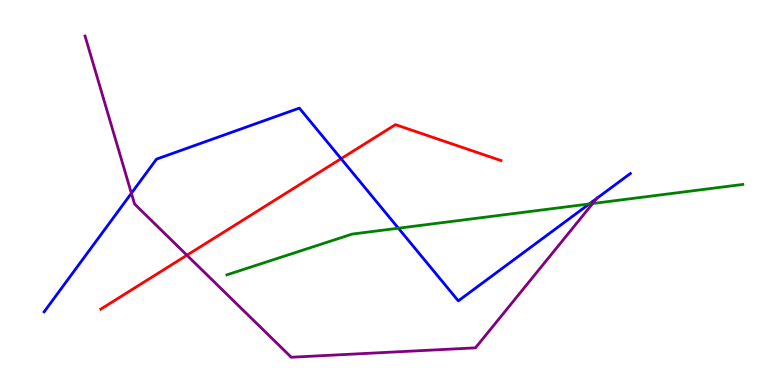[{'lines': ['blue', 'red'], 'intersections': [{'x': 4.4, 'y': 5.88}]}, {'lines': ['green', 'red'], 'intersections': []}, {'lines': ['purple', 'red'], 'intersections': [{'x': 2.41, 'y': 3.37}]}, {'lines': ['blue', 'green'], 'intersections': [{'x': 5.14, 'y': 4.07}, {'x': 7.6, 'y': 4.7}]}, {'lines': ['blue', 'purple'], 'intersections': [{'x': 1.7, 'y': 4.98}, {'x': 7.7, 'y': 4.85}]}, {'lines': ['green', 'purple'], 'intersections': [{'x': 7.65, 'y': 4.71}]}]